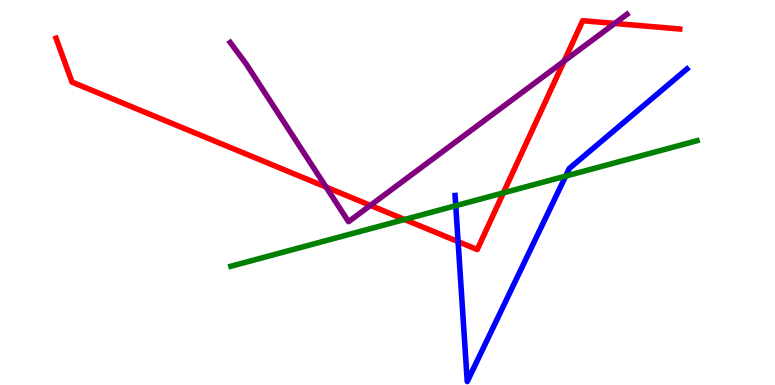[{'lines': ['blue', 'red'], 'intersections': [{'x': 5.91, 'y': 3.72}]}, {'lines': ['green', 'red'], 'intersections': [{'x': 5.22, 'y': 4.3}, {'x': 6.49, 'y': 4.99}]}, {'lines': ['purple', 'red'], 'intersections': [{'x': 4.21, 'y': 5.14}, {'x': 4.78, 'y': 4.67}, {'x': 7.28, 'y': 8.41}, {'x': 7.93, 'y': 9.39}]}, {'lines': ['blue', 'green'], 'intersections': [{'x': 5.88, 'y': 4.66}, {'x': 7.3, 'y': 5.43}]}, {'lines': ['blue', 'purple'], 'intersections': []}, {'lines': ['green', 'purple'], 'intersections': []}]